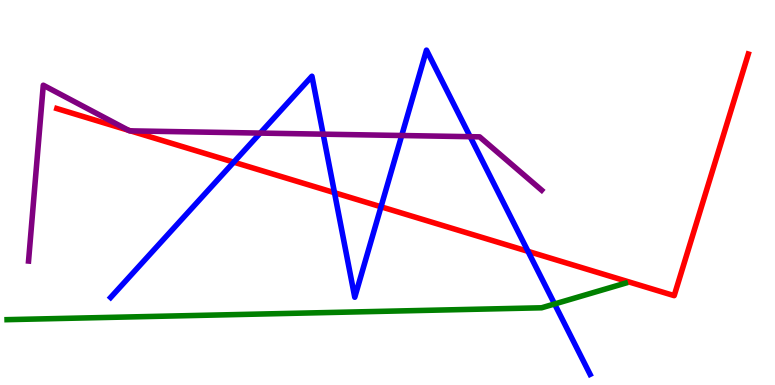[{'lines': ['blue', 'red'], 'intersections': [{'x': 3.02, 'y': 5.79}, {'x': 4.32, 'y': 4.99}, {'x': 4.92, 'y': 4.63}, {'x': 6.81, 'y': 3.47}]}, {'lines': ['green', 'red'], 'intersections': []}, {'lines': ['purple', 'red'], 'intersections': [{'x': 1.66, 'y': 6.62}, {'x': 1.68, 'y': 6.6}]}, {'lines': ['blue', 'green'], 'intersections': [{'x': 7.16, 'y': 2.1}]}, {'lines': ['blue', 'purple'], 'intersections': [{'x': 3.36, 'y': 6.54}, {'x': 4.17, 'y': 6.52}, {'x': 5.18, 'y': 6.48}, {'x': 6.07, 'y': 6.45}]}, {'lines': ['green', 'purple'], 'intersections': []}]